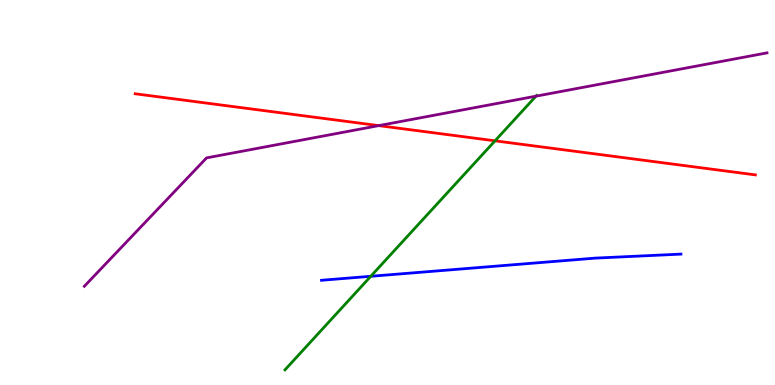[{'lines': ['blue', 'red'], 'intersections': []}, {'lines': ['green', 'red'], 'intersections': [{'x': 6.39, 'y': 6.34}]}, {'lines': ['purple', 'red'], 'intersections': [{'x': 4.89, 'y': 6.74}]}, {'lines': ['blue', 'green'], 'intersections': [{'x': 4.78, 'y': 2.82}]}, {'lines': ['blue', 'purple'], 'intersections': []}, {'lines': ['green', 'purple'], 'intersections': [{'x': 6.92, 'y': 7.5}]}]